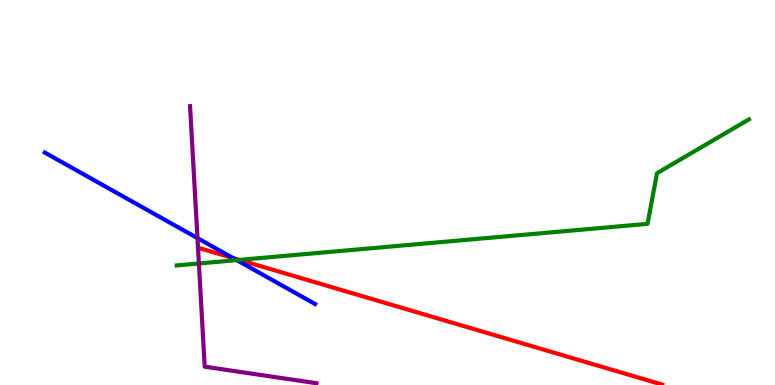[{'lines': ['blue', 'red'], 'intersections': [{'x': 3.01, 'y': 3.3}]}, {'lines': ['green', 'red'], 'intersections': [{'x': 3.09, 'y': 3.25}]}, {'lines': ['purple', 'red'], 'intersections': []}, {'lines': ['blue', 'green'], 'intersections': [{'x': 3.06, 'y': 3.24}]}, {'lines': ['blue', 'purple'], 'intersections': [{'x': 2.55, 'y': 3.82}]}, {'lines': ['green', 'purple'], 'intersections': [{'x': 2.57, 'y': 3.16}]}]